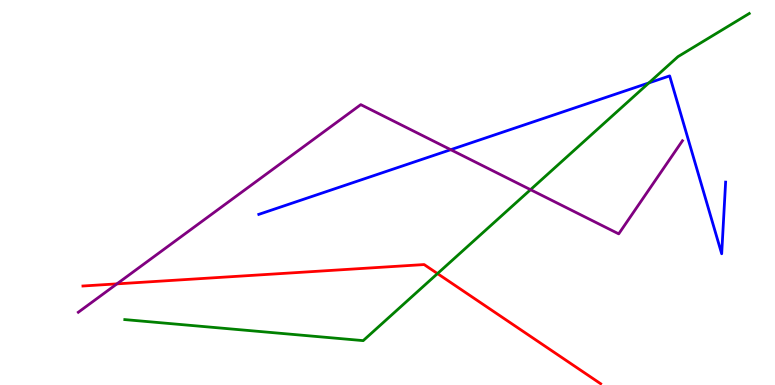[{'lines': ['blue', 'red'], 'intersections': []}, {'lines': ['green', 'red'], 'intersections': [{'x': 5.65, 'y': 2.89}]}, {'lines': ['purple', 'red'], 'intersections': [{'x': 1.51, 'y': 2.63}]}, {'lines': ['blue', 'green'], 'intersections': [{'x': 8.37, 'y': 7.85}]}, {'lines': ['blue', 'purple'], 'intersections': [{'x': 5.82, 'y': 6.11}]}, {'lines': ['green', 'purple'], 'intersections': [{'x': 6.85, 'y': 5.07}]}]